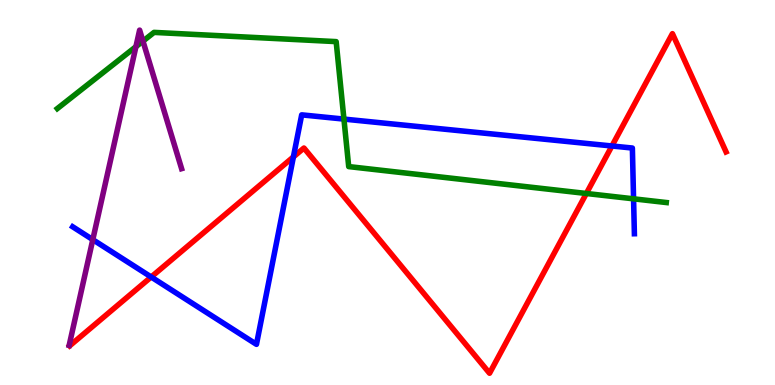[{'lines': ['blue', 'red'], 'intersections': [{'x': 1.95, 'y': 2.81}, {'x': 3.79, 'y': 5.92}, {'x': 7.9, 'y': 6.21}]}, {'lines': ['green', 'red'], 'intersections': [{'x': 7.57, 'y': 4.97}]}, {'lines': ['purple', 'red'], 'intersections': []}, {'lines': ['blue', 'green'], 'intersections': [{'x': 4.44, 'y': 6.91}, {'x': 8.18, 'y': 4.84}]}, {'lines': ['blue', 'purple'], 'intersections': [{'x': 1.2, 'y': 3.78}]}, {'lines': ['green', 'purple'], 'intersections': [{'x': 1.75, 'y': 8.79}, {'x': 1.84, 'y': 8.93}]}]